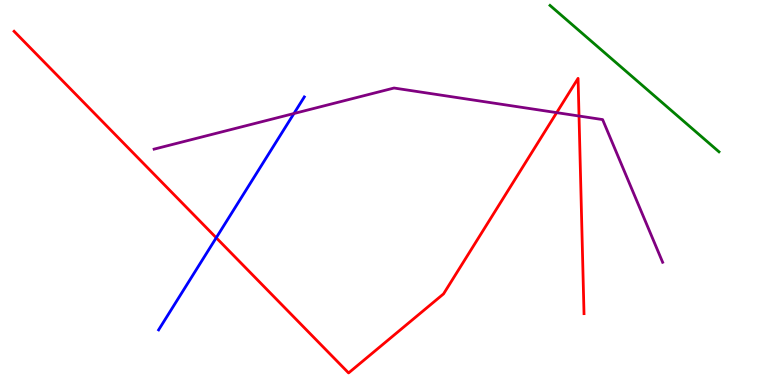[{'lines': ['blue', 'red'], 'intersections': [{'x': 2.79, 'y': 3.82}]}, {'lines': ['green', 'red'], 'intersections': []}, {'lines': ['purple', 'red'], 'intersections': [{'x': 7.18, 'y': 7.07}, {'x': 7.47, 'y': 6.99}]}, {'lines': ['blue', 'green'], 'intersections': []}, {'lines': ['blue', 'purple'], 'intersections': [{'x': 3.79, 'y': 7.05}]}, {'lines': ['green', 'purple'], 'intersections': []}]